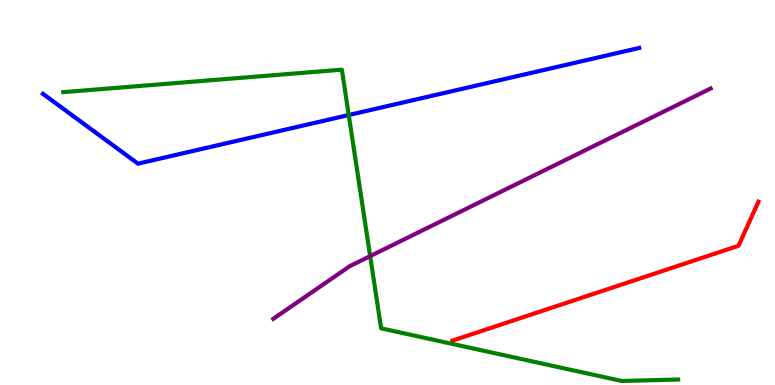[{'lines': ['blue', 'red'], 'intersections': []}, {'lines': ['green', 'red'], 'intersections': []}, {'lines': ['purple', 'red'], 'intersections': []}, {'lines': ['blue', 'green'], 'intersections': [{'x': 4.5, 'y': 7.01}]}, {'lines': ['blue', 'purple'], 'intersections': []}, {'lines': ['green', 'purple'], 'intersections': [{'x': 4.78, 'y': 3.35}]}]